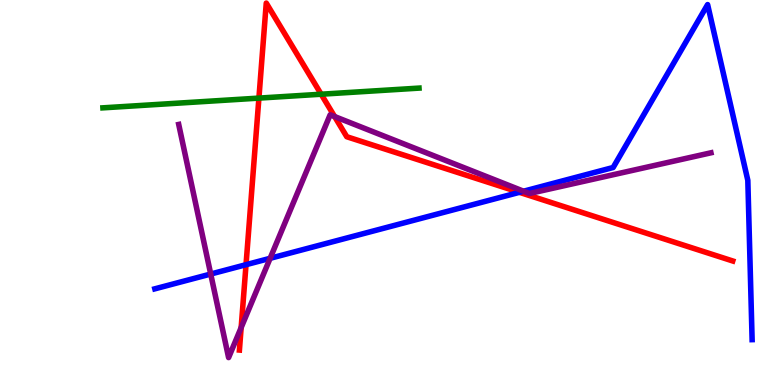[{'lines': ['blue', 'red'], 'intersections': [{'x': 3.17, 'y': 3.12}, {'x': 6.7, 'y': 5.0}]}, {'lines': ['green', 'red'], 'intersections': [{'x': 3.34, 'y': 7.45}, {'x': 4.14, 'y': 7.55}]}, {'lines': ['purple', 'red'], 'intersections': [{'x': 3.11, 'y': 1.49}, {'x': 4.32, 'y': 6.97}]}, {'lines': ['blue', 'green'], 'intersections': []}, {'lines': ['blue', 'purple'], 'intersections': [{'x': 2.72, 'y': 2.88}, {'x': 3.49, 'y': 3.29}, {'x': 6.76, 'y': 5.03}]}, {'lines': ['green', 'purple'], 'intersections': []}]